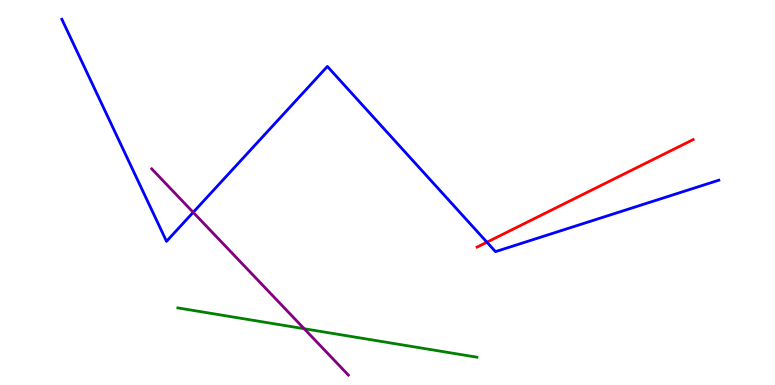[{'lines': ['blue', 'red'], 'intersections': [{'x': 6.28, 'y': 3.71}]}, {'lines': ['green', 'red'], 'intersections': []}, {'lines': ['purple', 'red'], 'intersections': []}, {'lines': ['blue', 'green'], 'intersections': []}, {'lines': ['blue', 'purple'], 'intersections': [{'x': 2.49, 'y': 4.48}]}, {'lines': ['green', 'purple'], 'intersections': [{'x': 3.93, 'y': 1.46}]}]